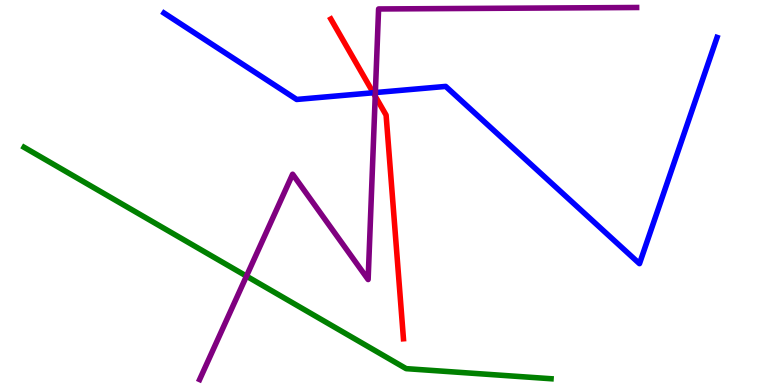[{'lines': ['blue', 'red'], 'intersections': [{'x': 4.82, 'y': 7.59}]}, {'lines': ['green', 'red'], 'intersections': []}, {'lines': ['purple', 'red'], 'intersections': [{'x': 4.84, 'y': 7.5}]}, {'lines': ['blue', 'green'], 'intersections': []}, {'lines': ['blue', 'purple'], 'intersections': [{'x': 4.84, 'y': 7.6}]}, {'lines': ['green', 'purple'], 'intersections': [{'x': 3.18, 'y': 2.83}]}]